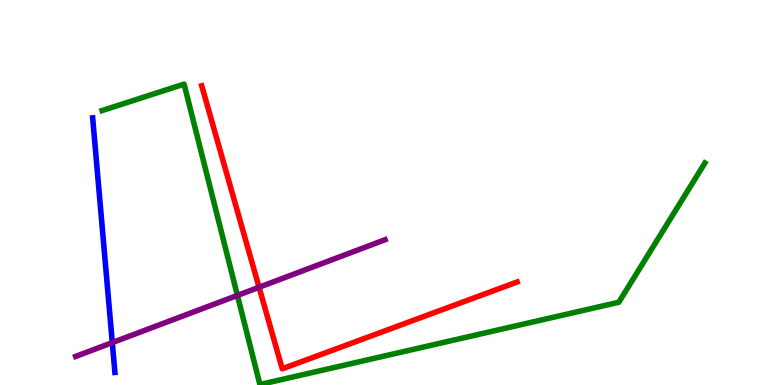[{'lines': ['blue', 'red'], 'intersections': []}, {'lines': ['green', 'red'], 'intersections': []}, {'lines': ['purple', 'red'], 'intersections': [{'x': 3.34, 'y': 2.54}]}, {'lines': ['blue', 'green'], 'intersections': []}, {'lines': ['blue', 'purple'], 'intersections': [{'x': 1.45, 'y': 1.1}]}, {'lines': ['green', 'purple'], 'intersections': [{'x': 3.06, 'y': 2.33}]}]